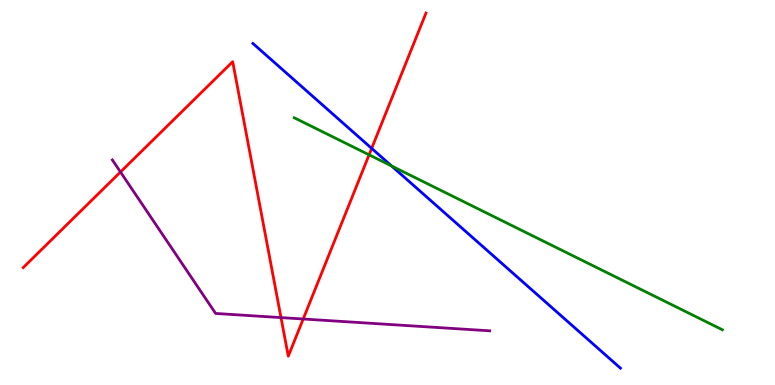[{'lines': ['blue', 'red'], 'intersections': [{'x': 4.8, 'y': 6.15}]}, {'lines': ['green', 'red'], 'intersections': [{'x': 4.76, 'y': 5.98}]}, {'lines': ['purple', 'red'], 'intersections': [{'x': 1.55, 'y': 5.53}, {'x': 3.63, 'y': 1.75}, {'x': 3.91, 'y': 1.71}]}, {'lines': ['blue', 'green'], 'intersections': [{'x': 5.05, 'y': 5.69}]}, {'lines': ['blue', 'purple'], 'intersections': []}, {'lines': ['green', 'purple'], 'intersections': []}]